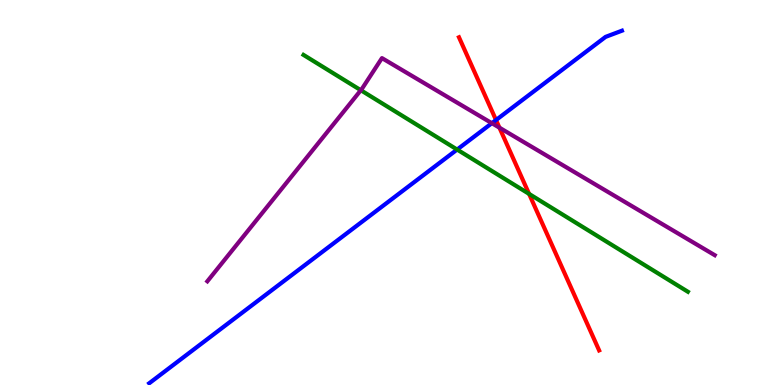[{'lines': ['blue', 'red'], 'intersections': [{'x': 6.4, 'y': 6.88}]}, {'lines': ['green', 'red'], 'intersections': [{'x': 6.83, 'y': 4.96}]}, {'lines': ['purple', 'red'], 'intersections': [{'x': 6.44, 'y': 6.68}]}, {'lines': ['blue', 'green'], 'intersections': [{'x': 5.9, 'y': 6.12}]}, {'lines': ['blue', 'purple'], 'intersections': [{'x': 6.35, 'y': 6.8}]}, {'lines': ['green', 'purple'], 'intersections': [{'x': 4.66, 'y': 7.66}]}]